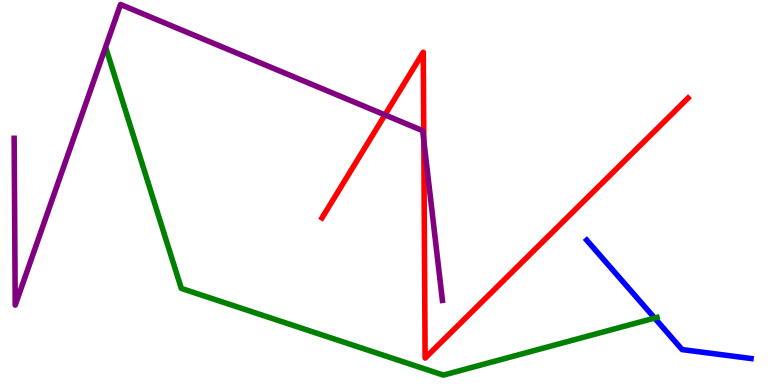[{'lines': ['blue', 'red'], 'intersections': []}, {'lines': ['green', 'red'], 'intersections': []}, {'lines': ['purple', 'red'], 'intersections': [{'x': 4.97, 'y': 7.02}, {'x': 5.47, 'y': 6.35}]}, {'lines': ['blue', 'green'], 'intersections': [{'x': 8.45, 'y': 1.74}]}, {'lines': ['blue', 'purple'], 'intersections': []}, {'lines': ['green', 'purple'], 'intersections': []}]